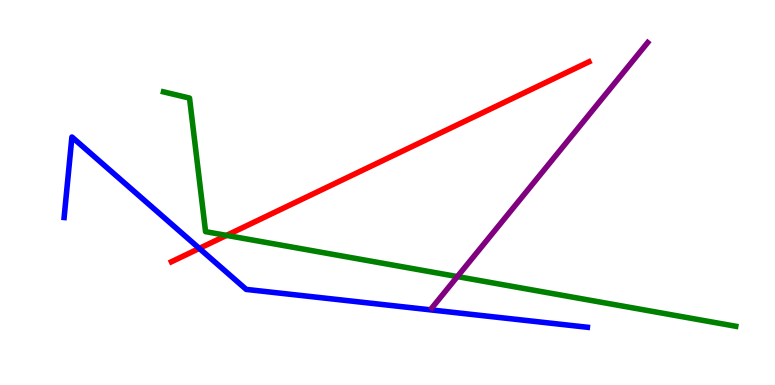[{'lines': ['blue', 'red'], 'intersections': [{'x': 2.57, 'y': 3.55}]}, {'lines': ['green', 'red'], 'intersections': [{'x': 2.92, 'y': 3.89}]}, {'lines': ['purple', 'red'], 'intersections': []}, {'lines': ['blue', 'green'], 'intersections': []}, {'lines': ['blue', 'purple'], 'intersections': []}, {'lines': ['green', 'purple'], 'intersections': [{'x': 5.9, 'y': 2.82}]}]